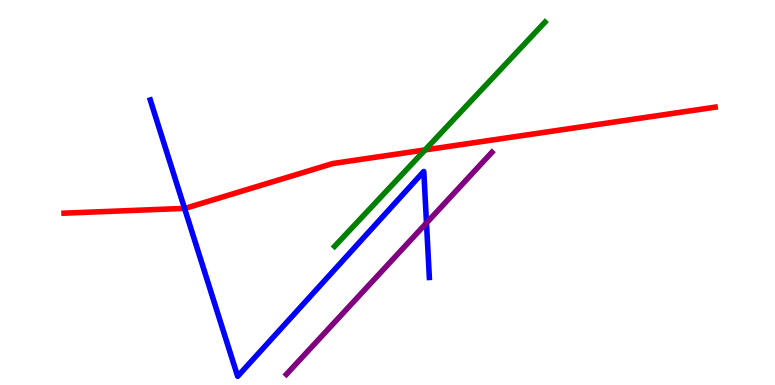[{'lines': ['blue', 'red'], 'intersections': [{'x': 2.38, 'y': 4.59}]}, {'lines': ['green', 'red'], 'intersections': [{'x': 5.49, 'y': 6.11}]}, {'lines': ['purple', 'red'], 'intersections': []}, {'lines': ['blue', 'green'], 'intersections': []}, {'lines': ['blue', 'purple'], 'intersections': [{'x': 5.5, 'y': 4.21}]}, {'lines': ['green', 'purple'], 'intersections': []}]